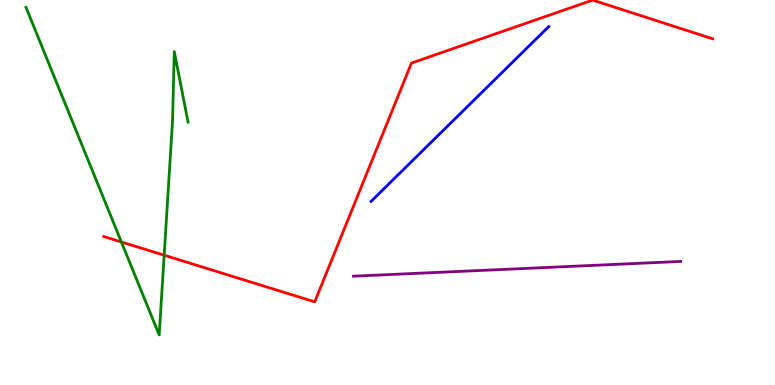[{'lines': ['blue', 'red'], 'intersections': []}, {'lines': ['green', 'red'], 'intersections': [{'x': 1.57, 'y': 3.71}, {'x': 2.12, 'y': 3.37}]}, {'lines': ['purple', 'red'], 'intersections': []}, {'lines': ['blue', 'green'], 'intersections': []}, {'lines': ['blue', 'purple'], 'intersections': []}, {'lines': ['green', 'purple'], 'intersections': []}]